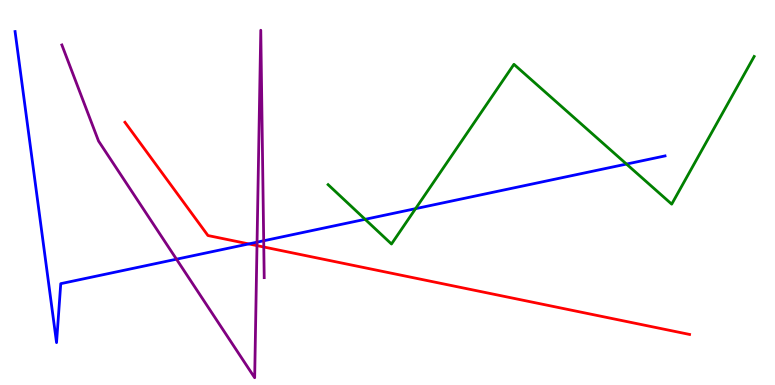[{'lines': ['blue', 'red'], 'intersections': [{'x': 3.21, 'y': 3.66}]}, {'lines': ['green', 'red'], 'intersections': []}, {'lines': ['purple', 'red'], 'intersections': [{'x': 3.32, 'y': 3.62}, {'x': 3.4, 'y': 3.58}]}, {'lines': ['blue', 'green'], 'intersections': [{'x': 4.71, 'y': 4.3}, {'x': 5.36, 'y': 4.58}, {'x': 8.08, 'y': 5.74}]}, {'lines': ['blue', 'purple'], 'intersections': [{'x': 2.28, 'y': 3.27}, {'x': 3.32, 'y': 3.71}, {'x': 3.4, 'y': 3.75}]}, {'lines': ['green', 'purple'], 'intersections': []}]